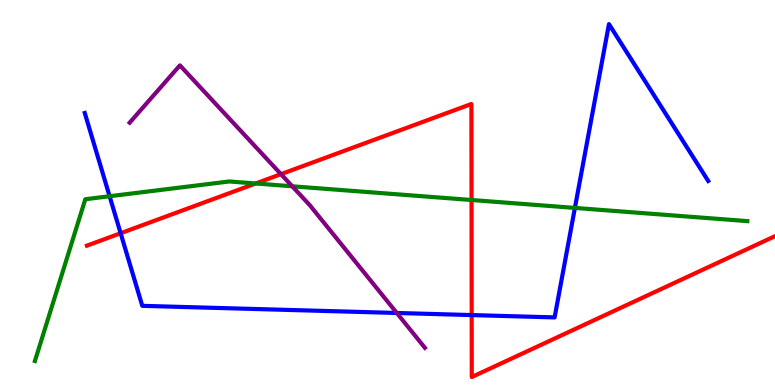[{'lines': ['blue', 'red'], 'intersections': [{'x': 1.56, 'y': 3.94}, {'x': 6.09, 'y': 1.82}]}, {'lines': ['green', 'red'], 'intersections': [{'x': 3.3, 'y': 5.23}, {'x': 6.08, 'y': 4.81}]}, {'lines': ['purple', 'red'], 'intersections': [{'x': 3.63, 'y': 5.48}]}, {'lines': ['blue', 'green'], 'intersections': [{'x': 1.41, 'y': 4.9}, {'x': 7.42, 'y': 4.6}]}, {'lines': ['blue', 'purple'], 'intersections': [{'x': 5.12, 'y': 1.87}]}, {'lines': ['green', 'purple'], 'intersections': [{'x': 3.77, 'y': 5.16}]}]